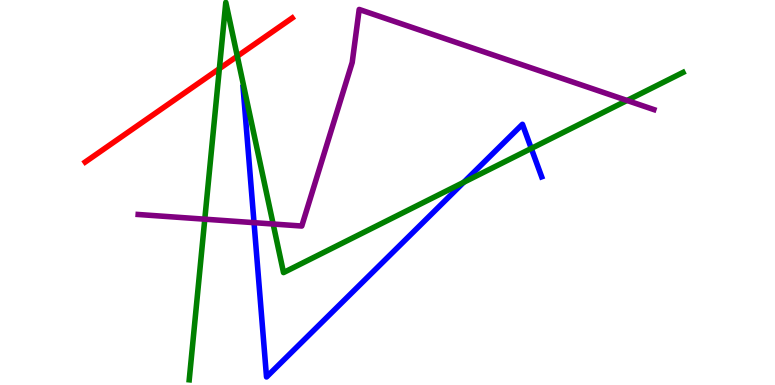[{'lines': ['blue', 'red'], 'intersections': []}, {'lines': ['green', 'red'], 'intersections': [{'x': 2.83, 'y': 8.22}, {'x': 3.06, 'y': 8.54}]}, {'lines': ['purple', 'red'], 'intersections': []}, {'lines': ['blue', 'green'], 'intersections': [{'x': 5.98, 'y': 5.26}, {'x': 6.86, 'y': 6.14}]}, {'lines': ['blue', 'purple'], 'intersections': [{'x': 3.28, 'y': 4.22}]}, {'lines': ['green', 'purple'], 'intersections': [{'x': 2.64, 'y': 4.31}, {'x': 3.52, 'y': 4.18}, {'x': 8.09, 'y': 7.39}]}]